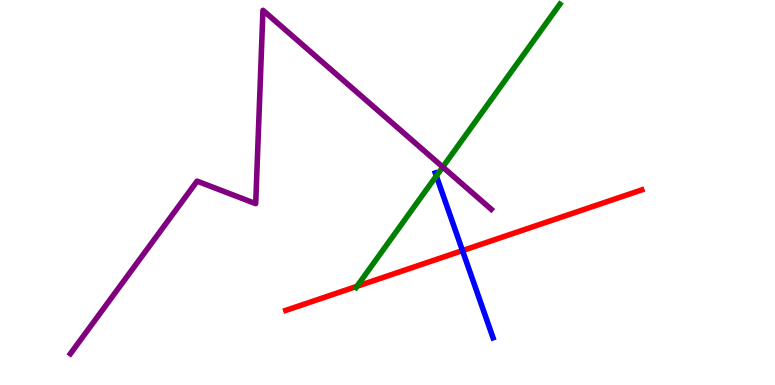[{'lines': ['blue', 'red'], 'intersections': [{'x': 5.97, 'y': 3.49}]}, {'lines': ['green', 'red'], 'intersections': [{'x': 4.61, 'y': 2.56}]}, {'lines': ['purple', 'red'], 'intersections': []}, {'lines': ['blue', 'green'], 'intersections': [{'x': 5.63, 'y': 5.43}]}, {'lines': ['blue', 'purple'], 'intersections': []}, {'lines': ['green', 'purple'], 'intersections': [{'x': 5.71, 'y': 5.66}]}]